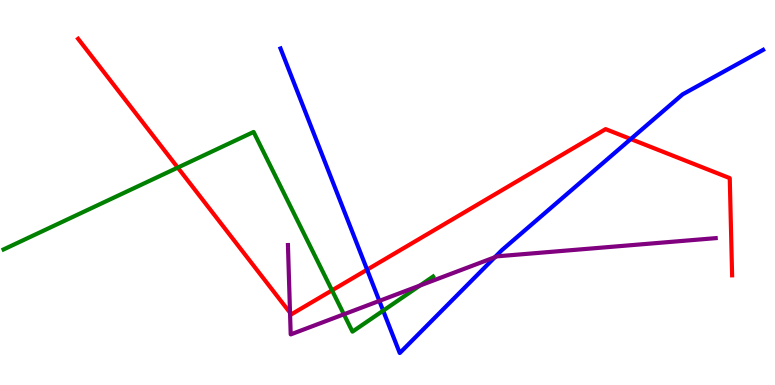[{'lines': ['blue', 'red'], 'intersections': [{'x': 4.74, 'y': 3.0}, {'x': 8.14, 'y': 6.39}]}, {'lines': ['green', 'red'], 'intersections': [{'x': 2.29, 'y': 5.65}, {'x': 4.28, 'y': 2.46}]}, {'lines': ['purple', 'red'], 'intersections': [{'x': 3.74, 'y': 1.88}]}, {'lines': ['blue', 'green'], 'intersections': [{'x': 4.94, 'y': 1.93}]}, {'lines': ['blue', 'purple'], 'intersections': [{'x': 4.89, 'y': 2.18}, {'x': 6.39, 'y': 3.32}]}, {'lines': ['green', 'purple'], 'intersections': [{'x': 4.44, 'y': 1.84}, {'x': 5.42, 'y': 2.58}]}]